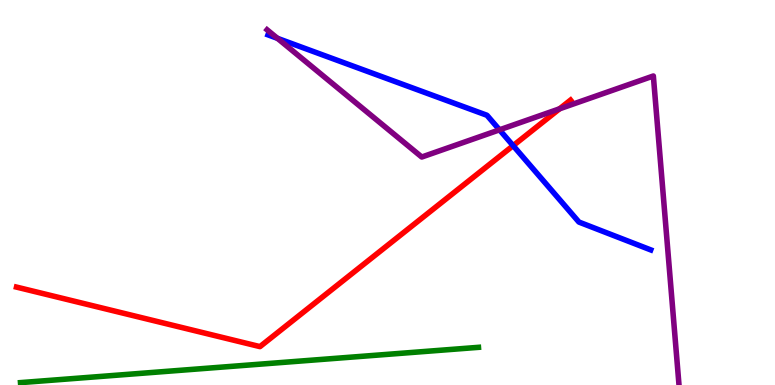[{'lines': ['blue', 'red'], 'intersections': [{'x': 6.62, 'y': 6.22}]}, {'lines': ['green', 'red'], 'intersections': []}, {'lines': ['purple', 'red'], 'intersections': [{'x': 7.22, 'y': 7.17}]}, {'lines': ['blue', 'green'], 'intersections': []}, {'lines': ['blue', 'purple'], 'intersections': [{'x': 3.58, 'y': 9.0}, {'x': 6.45, 'y': 6.63}]}, {'lines': ['green', 'purple'], 'intersections': []}]